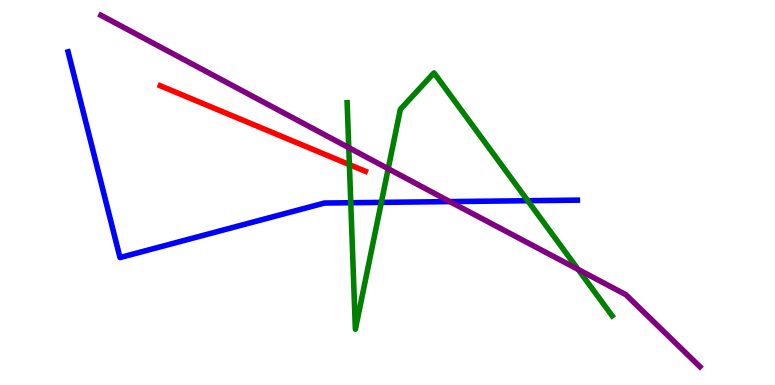[{'lines': ['blue', 'red'], 'intersections': []}, {'lines': ['green', 'red'], 'intersections': [{'x': 4.51, 'y': 5.72}]}, {'lines': ['purple', 'red'], 'intersections': []}, {'lines': ['blue', 'green'], 'intersections': [{'x': 4.53, 'y': 4.73}, {'x': 4.92, 'y': 4.74}, {'x': 6.81, 'y': 4.79}]}, {'lines': ['blue', 'purple'], 'intersections': [{'x': 5.8, 'y': 4.76}]}, {'lines': ['green', 'purple'], 'intersections': [{'x': 4.5, 'y': 6.16}, {'x': 5.01, 'y': 5.62}, {'x': 7.46, 'y': 3.0}]}]